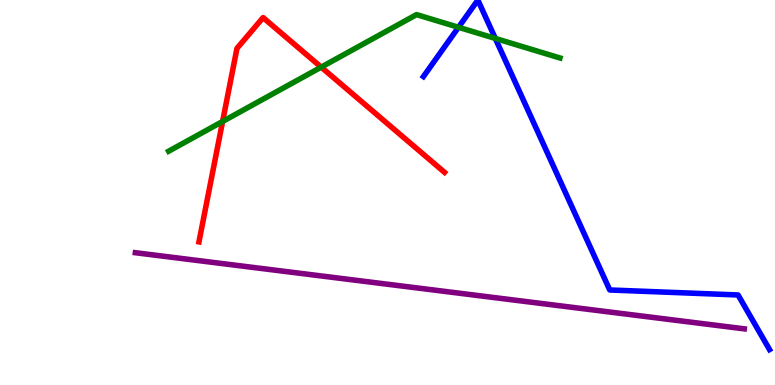[{'lines': ['blue', 'red'], 'intersections': []}, {'lines': ['green', 'red'], 'intersections': [{'x': 2.87, 'y': 6.84}, {'x': 4.14, 'y': 8.26}]}, {'lines': ['purple', 'red'], 'intersections': []}, {'lines': ['blue', 'green'], 'intersections': [{'x': 5.92, 'y': 9.29}, {'x': 6.39, 'y': 9.0}]}, {'lines': ['blue', 'purple'], 'intersections': []}, {'lines': ['green', 'purple'], 'intersections': []}]